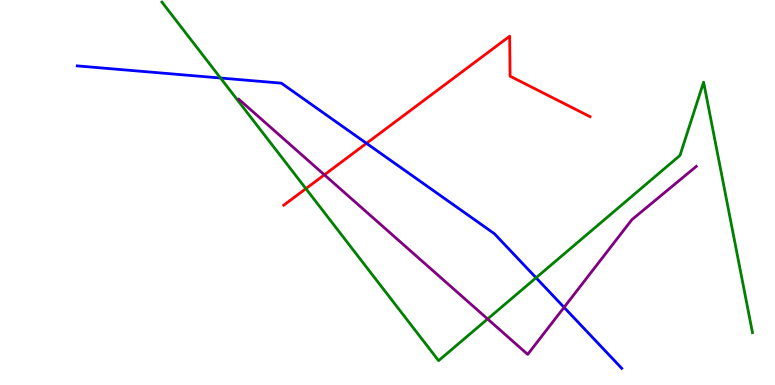[{'lines': ['blue', 'red'], 'intersections': [{'x': 4.73, 'y': 6.28}]}, {'lines': ['green', 'red'], 'intersections': [{'x': 3.95, 'y': 5.1}]}, {'lines': ['purple', 'red'], 'intersections': [{'x': 4.19, 'y': 5.46}]}, {'lines': ['blue', 'green'], 'intersections': [{'x': 2.85, 'y': 7.97}, {'x': 6.92, 'y': 2.79}]}, {'lines': ['blue', 'purple'], 'intersections': [{'x': 7.28, 'y': 2.02}]}, {'lines': ['green', 'purple'], 'intersections': [{'x': 6.29, 'y': 1.71}]}]